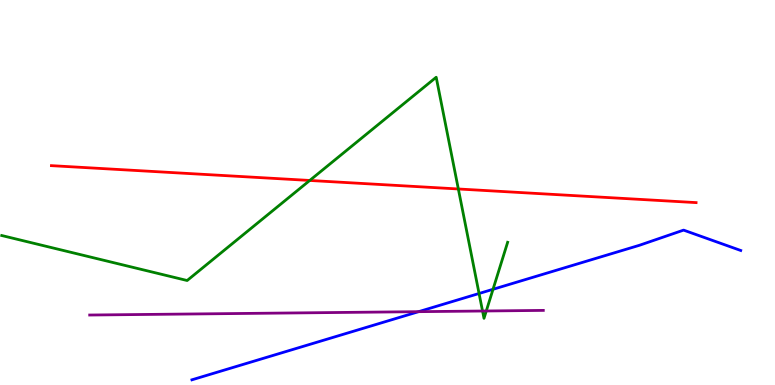[{'lines': ['blue', 'red'], 'intersections': []}, {'lines': ['green', 'red'], 'intersections': [{'x': 4.0, 'y': 5.31}, {'x': 5.91, 'y': 5.09}]}, {'lines': ['purple', 'red'], 'intersections': []}, {'lines': ['blue', 'green'], 'intersections': [{'x': 6.18, 'y': 2.38}, {'x': 6.36, 'y': 2.49}]}, {'lines': ['blue', 'purple'], 'intersections': [{'x': 5.4, 'y': 1.9}]}, {'lines': ['green', 'purple'], 'intersections': [{'x': 6.23, 'y': 1.92}, {'x': 6.27, 'y': 1.92}]}]